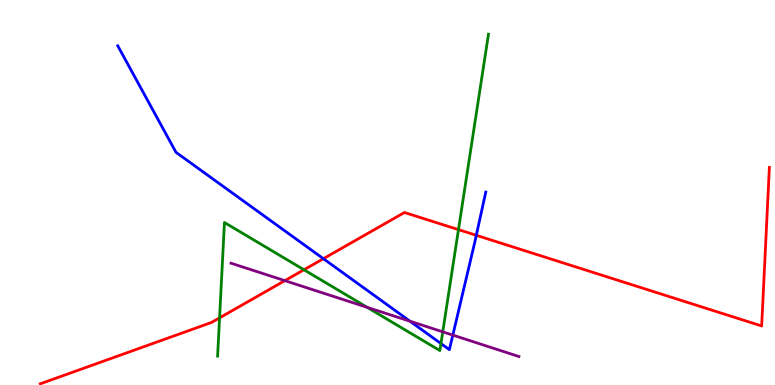[{'lines': ['blue', 'red'], 'intersections': [{'x': 4.17, 'y': 3.28}, {'x': 6.15, 'y': 3.89}]}, {'lines': ['green', 'red'], 'intersections': [{'x': 2.83, 'y': 1.74}, {'x': 3.92, 'y': 2.99}, {'x': 5.92, 'y': 4.04}]}, {'lines': ['purple', 'red'], 'intersections': [{'x': 3.68, 'y': 2.71}]}, {'lines': ['blue', 'green'], 'intersections': [{'x': 5.69, 'y': 1.08}]}, {'lines': ['blue', 'purple'], 'intersections': [{'x': 5.29, 'y': 1.66}, {'x': 5.84, 'y': 1.3}]}, {'lines': ['green', 'purple'], 'intersections': [{'x': 4.74, 'y': 2.02}, {'x': 5.71, 'y': 1.38}]}]